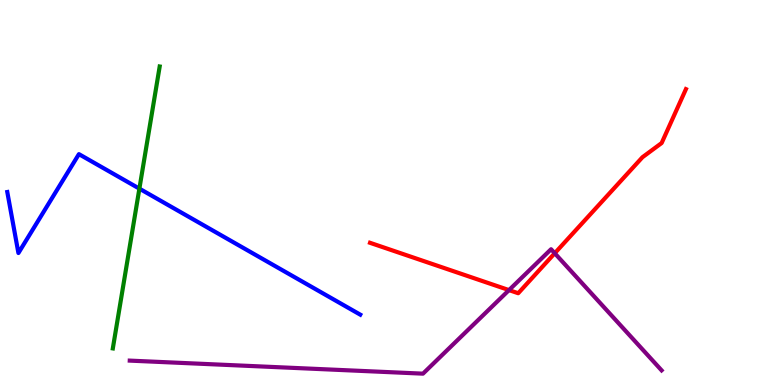[{'lines': ['blue', 'red'], 'intersections': []}, {'lines': ['green', 'red'], 'intersections': []}, {'lines': ['purple', 'red'], 'intersections': [{'x': 6.57, 'y': 2.46}, {'x': 7.16, 'y': 3.42}]}, {'lines': ['blue', 'green'], 'intersections': [{'x': 1.8, 'y': 5.1}]}, {'lines': ['blue', 'purple'], 'intersections': []}, {'lines': ['green', 'purple'], 'intersections': []}]